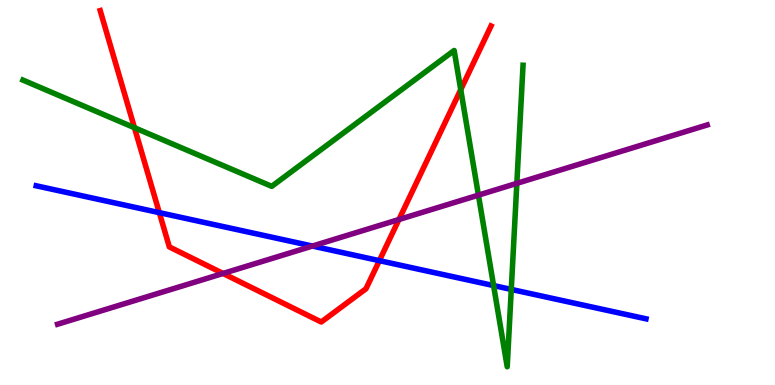[{'lines': ['blue', 'red'], 'intersections': [{'x': 2.06, 'y': 4.48}, {'x': 4.89, 'y': 3.23}]}, {'lines': ['green', 'red'], 'intersections': [{'x': 1.74, 'y': 6.68}, {'x': 5.94, 'y': 7.67}]}, {'lines': ['purple', 'red'], 'intersections': [{'x': 2.88, 'y': 2.9}, {'x': 5.15, 'y': 4.3}]}, {'lines': ['blue', 'green'], 'intersections': [{'x': 6.37, 'y': 2.58}, {'x': 6.6, 'y': 2.48}]}, {'lines': ['blue', 'purple'], 'intersections': [{'x': 4.03, 'y': 3.61}]}, {'lines': ['green', 'purple'], 'intersections': [{'x': 6.17, 'y': 4.93}, {'x': 6.67, 'y': 5.24}]}]